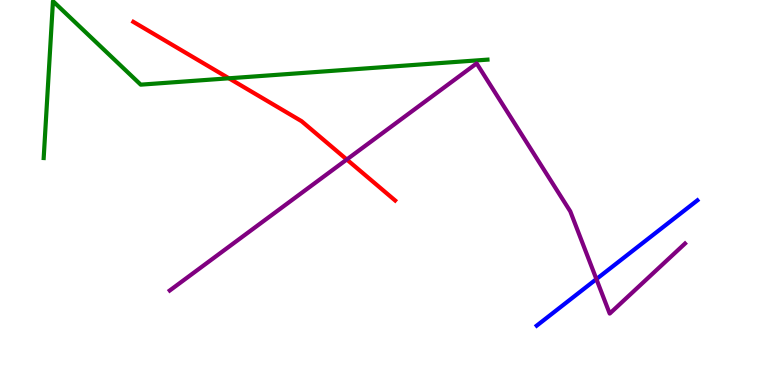[{'lines': ['blue', 'red'], 'intersections': []}, {'lines': ['green', 'red'], 'intersections': [{'x': 2.95, 'y': 7.97}]}, {'lines': ['purple', 'red'], 'intersections': [{'x': 4.47, 'y': 5.86}]}, {'lines': ['blue', 'green'], 'intersections': []}, {'lines': ['blue', 'purple'], 'intersections': [{'x': 7.7, 'y': 2.75}]}, {'lines': ['green', 'purple'], 'intersections': []}]